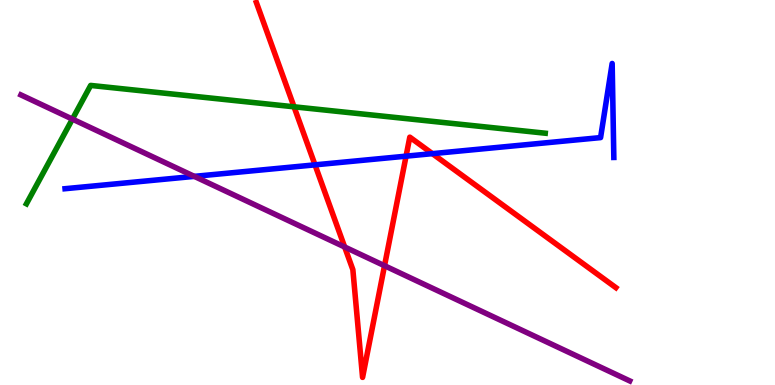[{'lines': ['blue', 'red'], 'intersections': [{'x': 4.06, 'y': 5.72}, {'x': 5.24, 'y': 5.94}, {'x': 5.58, 'y': 6.01}]}, {'lines': ['green', 'red'], 'intersections': [{'x': 3.79, 'y': 7.23}]}, {'lines': ['purple', 'red'], 'intersections': [{'x': 4.45, 'y': 3.58}, {'x': 4.96, 'y': 3.1}]}, {'lines': ['blue', 'green'], 'intersections': []}, {'lines': ['blue', 'purple'], 'intersections': [{'x': 2.51, 'y': 5.42}]}, {'lines': ['green', 'purple'], 'intersections': [{'x': 0.934, 'y': 6.91}]}]